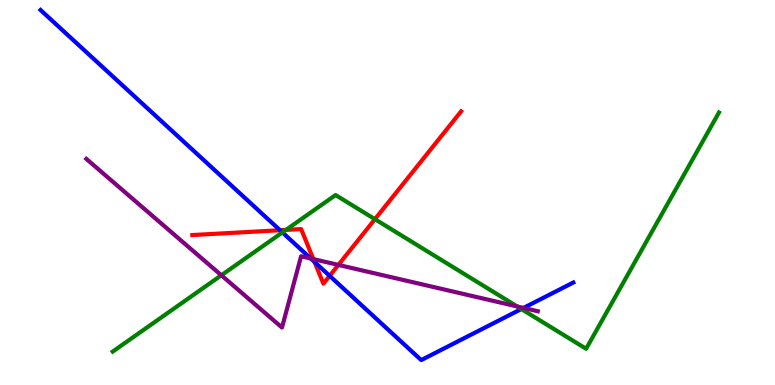[{'lines': ['blue', 'red'], 'intersections': [{'x': 3.61, 'y': 4.02}, {'x': 4.06, 'y': 3.2}, {'x': 4.25, 'y': 2.84}]}, {'lines': ['green', 'red'], 'intersections': [{'x': 3.69, 'y': 4.03}, {'x': 4.84, 'y': 4.31}]}, {'lines': ['purple', 'red'], 'intersections': [{'x': 4.04, 'y': 3.27}, {'x': 4.37, 'y': 3.12}]}, {'lines': ['blue', 'green'], 'intersections': [{'x': 3.64, 'y': 3.96}, {'x': 6.73, 'y': 1.97}]}, {'lines': ['blue', 'purple'], 'intersections': [{'x': 4.01, 'y': 3.29}, {'x': 6.75, 'y': 2.0}]}, {'lines': ['green', 'purple'], 'intersections': [{'x': 2.86, 'y': 2.85}, {'x': 6.67, 'y': 2.04}]}]